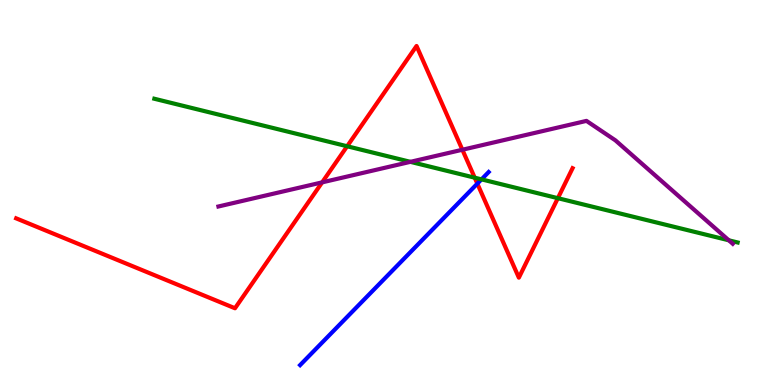[{'lines': ['blue', 'red'], 'intersections': [{'x': 6.16, 'y': 5.23}]}, {'lines': ['green', 'red'], 'intersections': [{'x': 4.48, 'y': 6.2}, {'x': 6.13, 'y': 5.38}, {'x': 7.2, 'y': 4.85}]}, {'lines': ['purple', 'red'], 'intersections': [{'x': 4.16, 'y': 5.26}, {'x': 5.97, 'y': 6.11}]}, {'lines': ['blue', 'green'], 'intersections': [{'x': 6.21, 'y': 5.34}]}, {'lines': ['blue', 'purple'], 'intersections': []}, {'lines': ['green', 'purple'], 'intersections': [{'x': 5.3, 'y': 5.8}, {'x': 9.4, 'y': 3.76}]}]